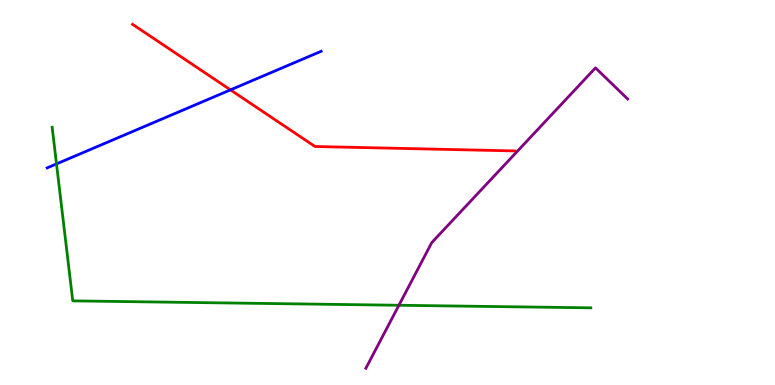[{'lines': ['blue', 'red'], 'intersections': [{'x': 2.97, 'y': 7.67}]}, {'lines': ['green', 'red'], 'intersections': []}, {'lines': ['purple', 'red'], 'intersections': []}, {'lines': ['blue', 'green'], 'intersections': [{'x': 0.729, 'y': 5.74}]}, {'lines': ['blue', 'purple'], 'intersections': []}, {'lines': ['green', 'purple'], 'intersections': [{'x': 5.15, 'y': 2.07}]}]